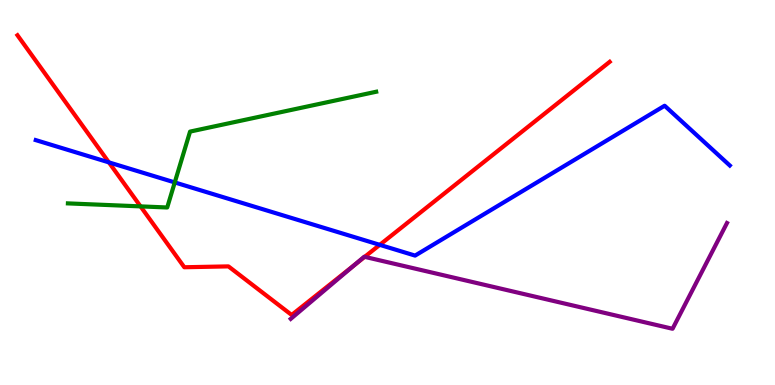[{'lines': ['blue', 'red'], 'intersections': [{'x': 1.4, 'y': 5.78}, {'x': 4.9, 'y': 3.64}]}, {'lines': ['green', 'red'], 'intersections': [{'x': 1.81, 'y': 4.64}]}, {'lines': ['purple', 'red'], 'intersections': [{'x': 4.58, 'y': 3.13}, {'x': 4.71, 'y': 3.33}]}, {'lines': ['blue', 'green'], 'intersections': [{'x': 2.25, 'y': 5.26}]}, {'lines': ['blue', 'purple'], 'intersections': []}, {'lines': ['green', 'purple'], 'intersections': []}]